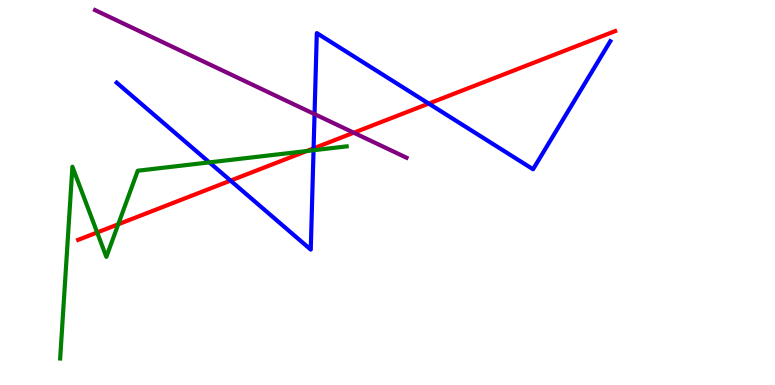[{'lines': ['blue', 'red'], 'intersections': [{'x': 2.97, 'y': 5.31}, {'x': 4.05, 'y': 6.15}, {'x': 5.53, 'y': 7.31}]}, {'lines': ['green', 'red'], 'intersections': [{'x': 1.25, 'y': 3.96}, {'x': 1.53, 'y': 4.17}, {'x': 3.96, 'y': 6.08}]}, {'lines': ['purple', 'red'], 'intersections': [{'x': 4.56, 'y': 6.55}]}, {'lines': ['blue', 'green'], 'intersections': [{'x': 2.7, 'y': 5.78}, {'x': 4.05, 'y': 6.1}]}, {'lines': ['blue', 'purple'], 'intersections': [{'x': 4.06, 'y': 7.04}]}, {'lines': ['green', 'purple'], 'intersections': []}]